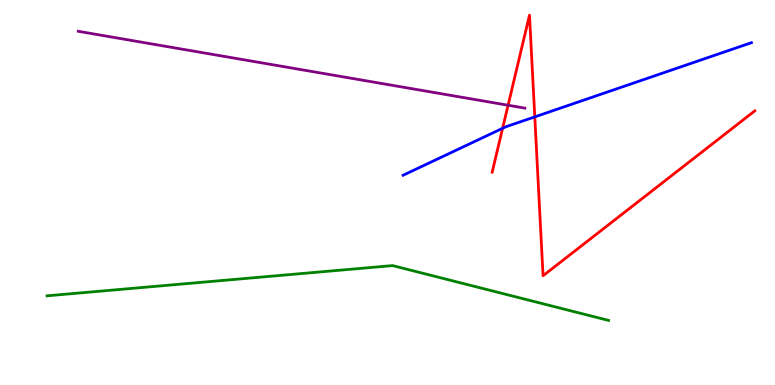[{'lines': ['blue', 'red'], 'intersections': [{'x': 6.49, 'y': 6.67}, {'x': 6.9, 'y': 6.96}]}, {'lines': ['green', 'red'], 'intersections': []}, {'lines': ['purple', 'red'], 'intersections': [{'x': 6.56, 'y': 7.27}]}, {'lines': ['blue', 'green'], 'intersections': []}, {'lines': ['blue', 'purple'], 'intersections': []}, {'lines': ['green', 'purple'], 'intersections': []}]